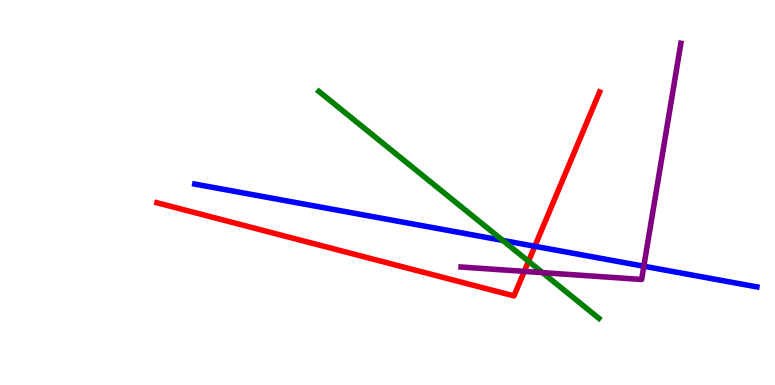[{'lines': ['blue', 'red'], 'intersections': [{'x': 6.9, 'y': 3.6}]}, {'lines': ['green', 'red'], 'intersections': [{'x': 6.82, 'y': 3.21}]}, {'lines': ['purple', 'red'], 'intersections': [{'x': 6.76, 'y': 2.95}]}, {'lines': ['blue', 'green'], 'intersections': [{'x': 6.49, 'y': 3.76}]}, {'lines': ['blue', 'purple'], 'intersections': [{'x': 8.31, 'y': 3.09}]}, {'lines': ['green', 'purple'], 'intersections': [{'x': 7.0, 'y': 2.92}]}]